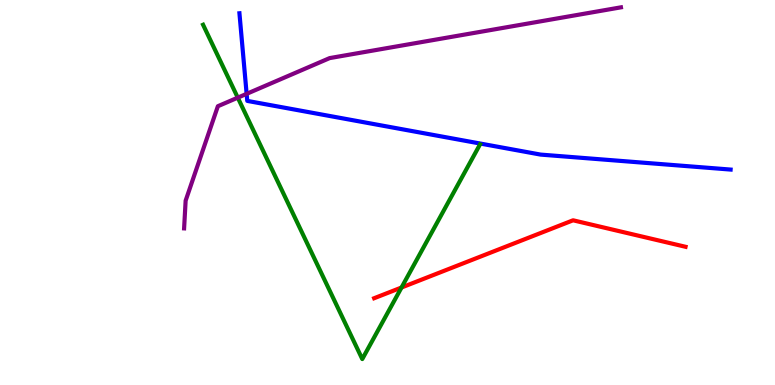[{'lines': ['blue', 'red'], 'intersections': []}, {'lines': ['green', 'red'], 'intersections': [{'x': 5.18, 'y': 2.53}]}, {'lines': ['purple', 'red'], 'intersections': []}, {'lines': ['blue', 'green'], 'intersections': []}, {'lines': ['blue', 'purple'], 'intersections': [{'x': 3.18, 'y': 7.56}]}, {'lines': ['green', 'purple'], 'intersections': [{'x': 3.07, 'y': 7.46}]}]